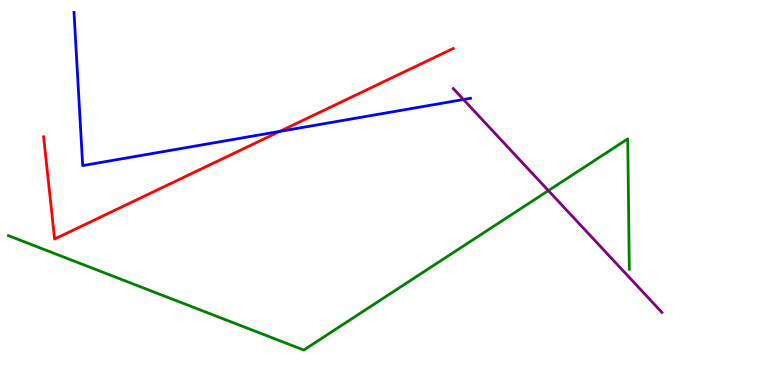[{'lines': ['blue', 'red'], 'intersections': [{'x': 3.61, 'y': 6.59}]}, {'lines': ['green', 'red'], 'intersections': []}, {'lines': ['purple', 'red'], 'intersections': []}, {'lines': ['blue', 'green'], 'intersections': []}, {'lines': ['blue', 'purple'], 'intersections': [{'x': 5.98, 'y': 7.42}]}, {'lines': ['green', 'purple'], 'intersections': [{'x': 7.08, 'y': 5.05}]}]